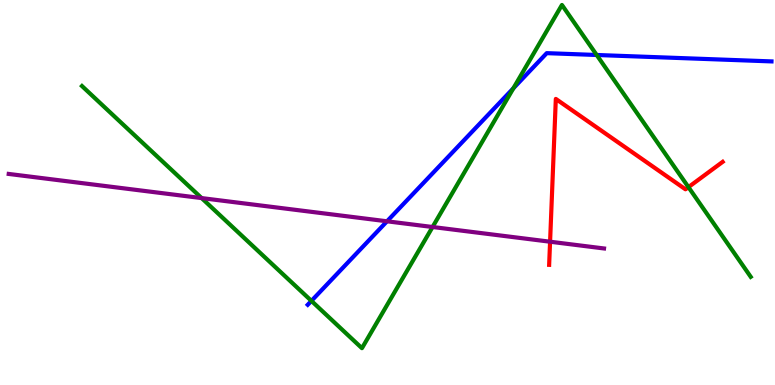[{'lines': ['blue', 'red'], 'intersections': []}, {'lines': ['green', 'red'], 'intersections': [{'x': 8.88, 'y': 5.14}]}, {'lines': ['purple', 'red'], 'intersections': [{'x': 7.1, 'y': 3.72}]}, {'lines': ['blue', 'green'], 'intersections': [{'x': 4.02, 'y': 2.18}, {'x': 6.62, 'y': 7.71}, {'x': 7.7, 'y': 8.57}]}, {'lines': ['blue', 'purple'], 'intersections': [{'x': 4.99, 'y': 4.25}]}, {'lines': ['green', 'purple'], 'intersections': [{'x': 2.6, 'y': 4.85}, {'x': 5.58, 'y': 4.1}]}]